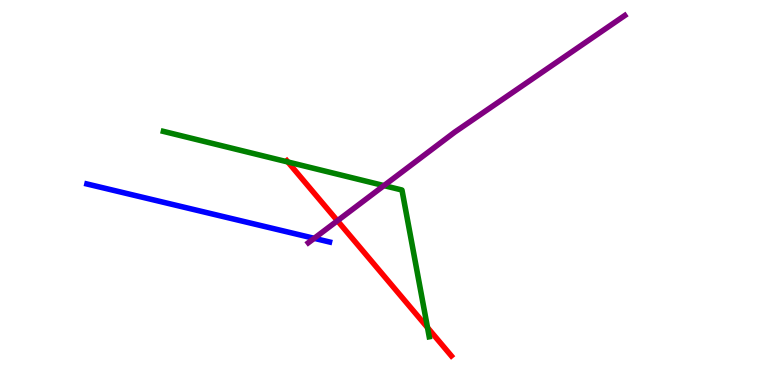[{'lines': ['blue', 'red'], 'intersections': []}, {'lines': ['green', 'red'], 'intersections': [{'x': 3.71, 'y': 5.79}, {'x': 5.52, 'y': 1.49}]}, {'lines': ['purple', 'red'], 'intersections': [{'x': 4.35, 'y': 4.27}]}, {'lines': ['blue', 'green'], 'intersections': []}, {'lines': ['blue', 'purple'], 'intersections': [{'x': 4.05, 'y': 3.81}]}, {'lines': ['green', 'purple'], 'intersections': [{'x': 4.95, 'y': 5.18}]}]